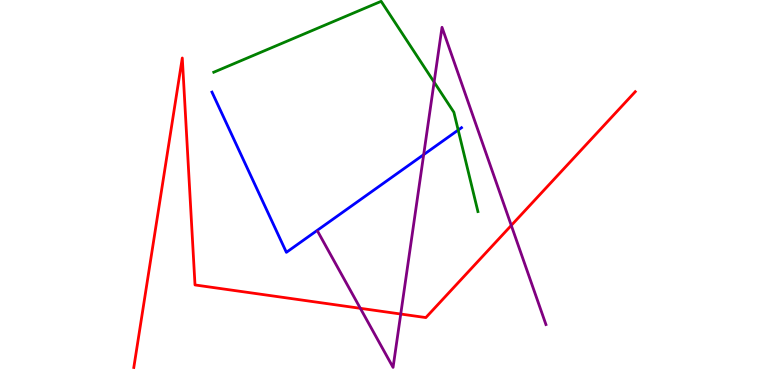[{'lines': ['blue', 'red'], 'intersections': []}, {'lines': ['green', 'red'], 'intersections': []}, {'lines': ['purple', 'red'], 'intersections': [{'x': 4.65, 'y': 1.99}, {'x': 5.17, 'y': 1.84}, {'x': 6.6, 'y': 4.14}]}, {'lines': ['blue', 'green'], 'intersections': [{'x': 5.91, 'y': 6.62}]}, {'lines': ['blue', 'purple'], 'intersections': [{'x': 5.47, 'y': 5.98}]}, {'lines': ['green', 'purple'], 'intersections': [{'x': 5.6, 'y': 7.87}]}]